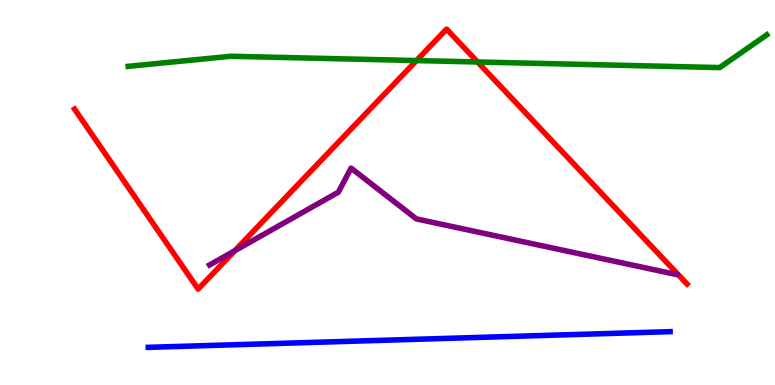[{'lines': ['blue', 'red'], 'intersections': []}, {'lines': ['green', 'red'], 'intersections': [{'x': 5.37, 'y': 8.43}, {'x': 6.16, 'y': 8.39}]}, {'lines': ['purple', 'red'], 'intersections': [{'x': 3.03, 'y': 3.49}]}, {'lines': ['blue', 'green'], 'intersections': []}, {'lines': ['blue', 'purple'], 'intersections': []}, {'lines': ['green', 'purple'], 'intersections': []}]